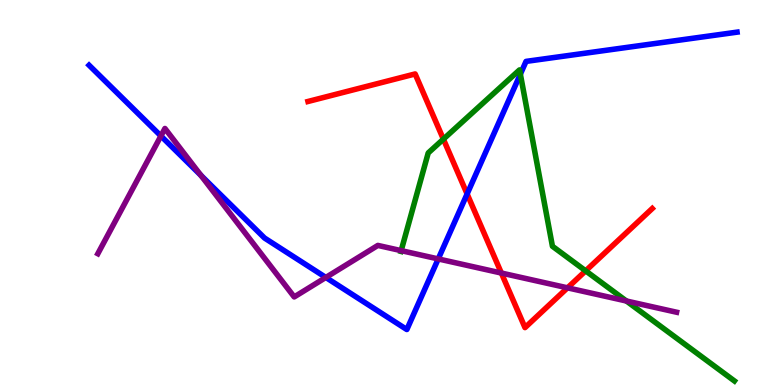[{'lines': ['blue', 'red'], 'intersections': [{'x': 6.03, 'y': 4.96}]}, {'lines': ['green', 'red'], 'intersections': [{'x': 5.72, 'y': 6.39}, {'x': 7.56, 'y': 2.96}]}, {'lines': ['purple', 'red'], 'intersections': [{'x': 6.47, 'y': 2.91}, {'x': 7.32, 'y': 2.52}]}, {'lines': ['blue', 'green'], 'intersections': [{'x': 6.71, 'y': 8.07}]}, {'lines': ['blue', 'purple'], 'intersections': [{'x': 2.08, 'y': 6.47}, {'x': 2.59, 'y': 5.44}, {'x': 4.2, 'y': 2.79}, {'x': 5.65, 'y': 3.27}]}, {'lines': ['green', 'purple'], 'intersections': [{'x': 5.18, 'y': 3.49}, {'x': 8.08, 'y': 2.18}]}]